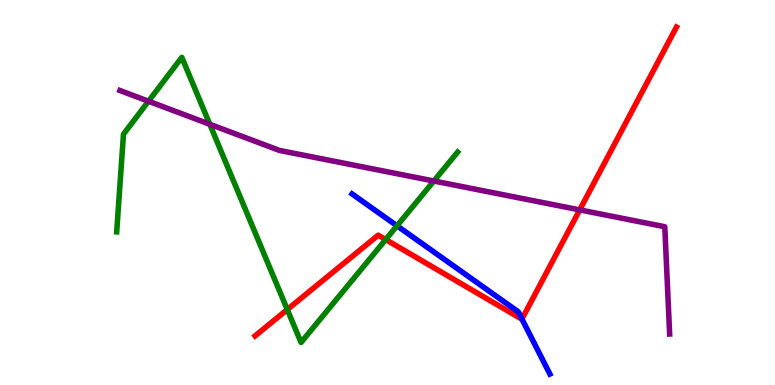[{'lines': ['blue', 'red'], 'intersections': [{'x': 6.73, 'y': 1.71}]}, {'lines': ['green', 'red'], 'intersections': [{'x': 3.71, 'y': 1.96}, {'x': 4.98, 'y': 3.78}]}, {'lines': ['purple', 'red'], 'intersections': [{'x': 7.48, 'y': 4.55}]}, {'lines': ['blue', 'green'], 'intersections': [{'x': 5.12, 'y': 4.14}]}, {'lines': ['blue', 'purple'], 'intersections': []}, {'lines': ['green', 'purple'], 'intersections': [{'x': 1.92, 'y': 7.37}, {'x': 2.71, 'y': 6.77}, {'x': 5.6, 'y': 5.3}]}]